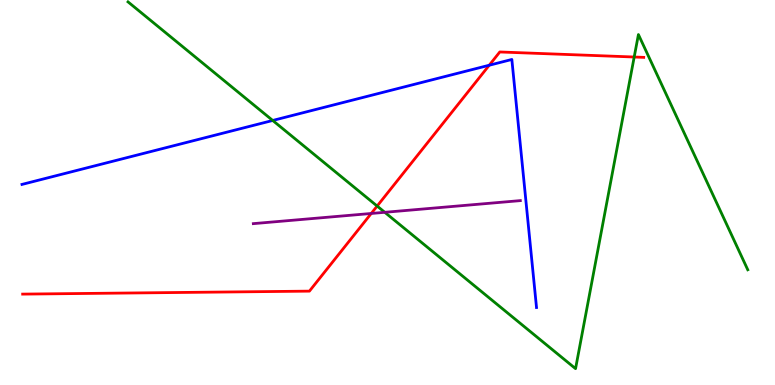[{'lines': ['blue', 'red'], 'intersections': [{'x': 6.31, 'y': 8.31}]}, {'lines': ['green', 'red'], 'intersections': [{'x': 4.87, 'y': 4.65}, {'x': 8.18, 'y': 8.52}]}, {'lines': ['purple', 'red'], 'intersections': [{'x': 4.79, 'y': 4.46}]}, {'lines': ['blue', 'green'], 'intersections': [{'x': 3.52, 'y': 6.87}]}, {'lines': ['blue', 'purple'], 'intersections': []}, {'lines': ['green', 'purple'], 'intersections': [{'x': 4.96, 'y': 4.49}]}]